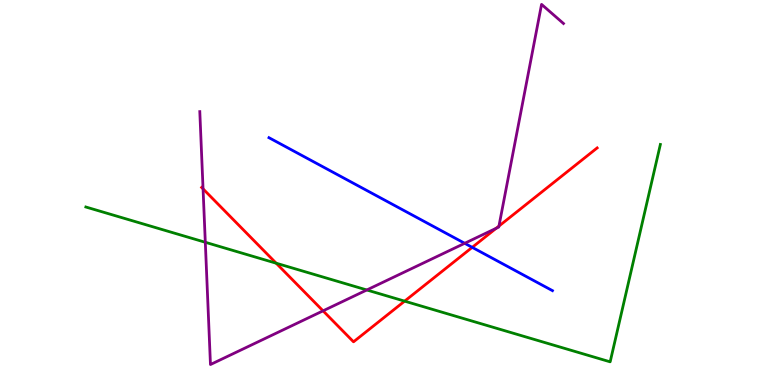[{'lines': ['blue', 'red'], 'intersections': [{'x': 6.09, 'y': 3.58}]}, {'lines': ['green', 'red'], 'intersections': [{'x': 3.56, 'y': 3.16}, {'x': 5.22, 'y': 2.18}]}, {'lines': ['purple', 'red'], 'intersections': [{'x': 2.62, 'y': 5.09}, {'x': 4.17, 'y': 1.93}, {'x': 6.4, 'y': 4.07}, {'x': 6.44, 'y': 4.13}]}, {'lines': ['blue', 'green'], 'intersections': []}, {'lines': ['blue', 'purple'], 'intersections': [{'x': 6.0, 'y': 3.68}]}, {'lines': ['green', 'purple'], 'intersections': [{'x': 2.65, 'y': 3.71}, {'x': 4.73, 'y': 2.47}]}]